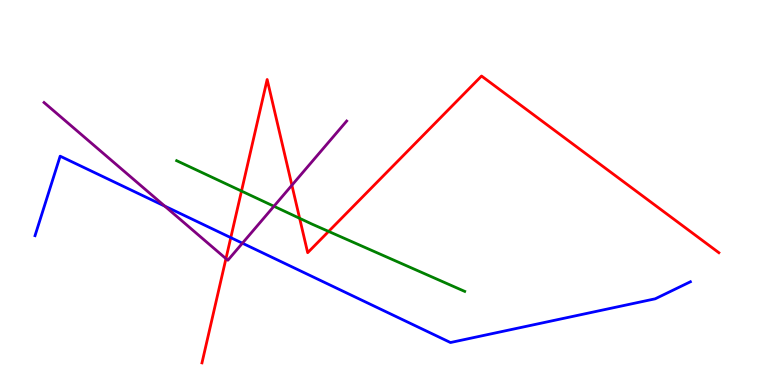[{'lines': ['blue', 'red'], 'intersections': [{'x': 2.98, 'y': 3.83}]}, {'lines': ['green', 'red'], 'intersections': [{'x': 3.12, 'y': 5.04}, {'x': 3.87, 'y': 4.33}, {'x': 4.24, 'y': 3.99}]}, {'lines': ['purple', 'red'], 'intersections': [{'x': 2.92, 'y': 3.28}, {'x': 3.77, 'y': 5.19}]}, {'lines': ['blue', 'green'], 'intersections': []}, {'lines': ['blue', 'purple'], 'intersections': [{'x': 2.13, 'y': 4.65}, {'x': 3.13, 'y': 3.68}]}, {'lines': ['green', 'purple'], 'intersections': [{'x': 3.53, 'y': 4.64}]}]